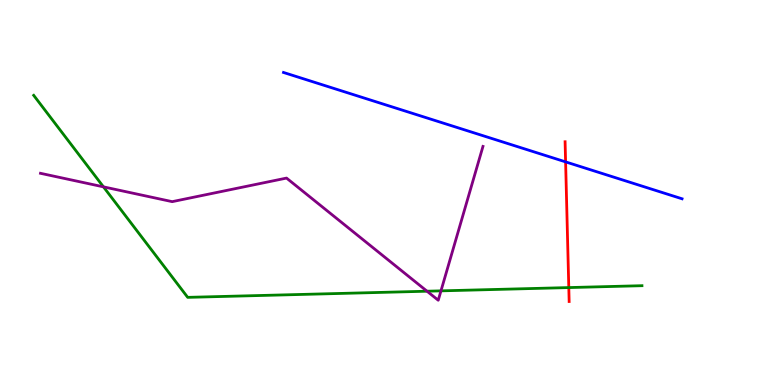[{'lines': ['blue', 'red'], 'intersections': [{'x': 7.3, 'y': 5.8}]}, {'lines': ['green', 'red'], 'intersections': [{'x': 7.34, 'y': 2.53}]}, {'lines': ['purple', 'red'], 'intersections': []}, {'lines': ['blue', 'green'], 'intersections': []}, {'lines': ['blue', 'purple'], 'intersections': []}, {'lines': ['green', 'purple'], 'intersections': [{'x': 1.33, 'y': 5.15}, {'x': 5.51, 'y': 2.44}, {'x': 5.69, 'y': 2.45}]}]